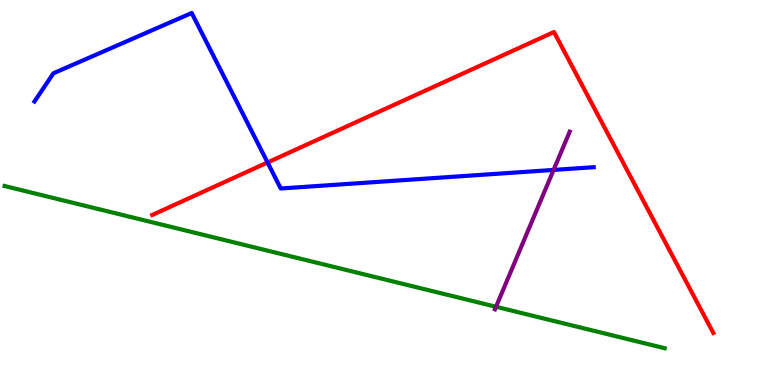[{'lines': ['blue', 'red'], 'intersections': [{'x': 3.45, 'y': 5.78}]}, {'lines': ['green', 'red'], 'intersections': []}, {'lines': ['purple', 'red'], 'intersections': []}, {'lines': ['blue', 'green'], 'intersections': []}, {'lines': ['blue', 'purple'], 'intersections': [{'x': 7.14, 'y': 5.59}]}, {'lines': ['green', 'purple'], 'intersections': [{'x': 6.4, 'y': 2.03}]}]